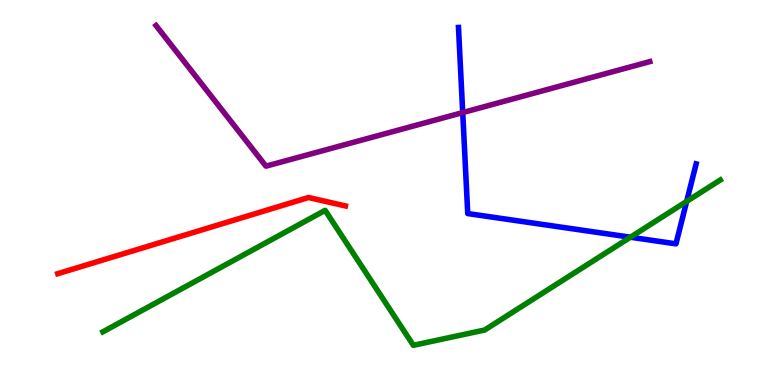[{'lines': ['blue', 'red'], 'intersections': []}, {'lines': ['green', 'red'], 'intersections': []}, {'lines': ['purple', 'red'], 'intersections': []}, {'lines': ['blue', 'green'], 'intersections': [{'x': 8.13, 'y': 3.84}, {'x': 8.86, 'y': 4.77}]}, {'lines': ['blue', 'purple'], 'intersections': [{'x': 5.97, 'y': 7.08}]}, {'lines': ['green', 'purple'], 'intersections': []}]